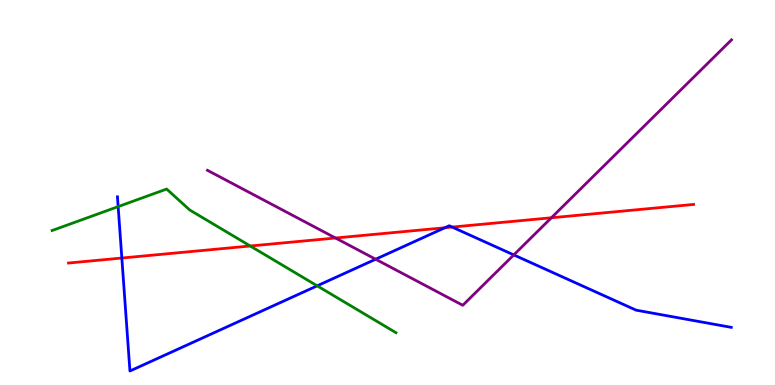[{'lines': ['blue', 'red'], 'intersections': [{'x': 1.57, 'y': 3.3}, {'x': 5.74, 'y': 4.08}, {'x': 5.83, 'y': 4.1}]}, {'lines': ['green', 'red'], 'intersections': [{'x': 3.23, 'y': 3.61}]}, {'lines': ['purple', 'red'], 'intersections': [{'x': 4.33, 'y': 3.82}, {'x': 7.11, 'y': 4.34}]}, {'lines': ['blue', 'green'], 'intersections': [{'x': 1.52, 'y': 4.63}, {'x': 4.09, 'y': 2.58}]}, {'lines': ['blue', 'purple'], 'intersections': [{'x': 4.85, 'y': 3.27}, {'x': 6.63, 'y': 3.38}]}, {'lines': ['green', 'purple'], 'intersections': []}]